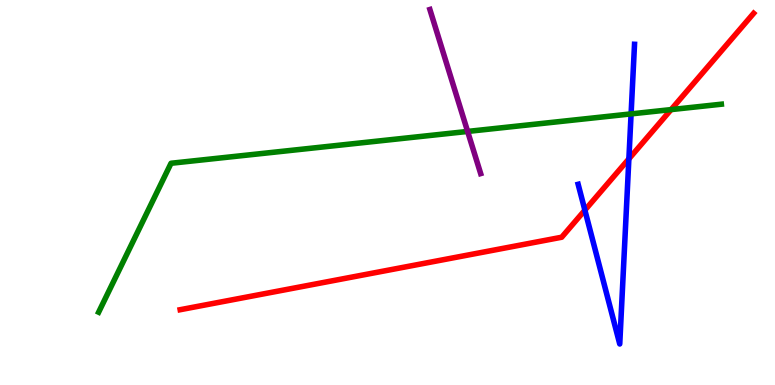[{'lines': ['blue', 'red'], 'intersections': [{'x': 7.55, 'y': 4.54}, {'x': 8.11, 'y': 5.87}]}, {'lines': ['green', 'red'], 'intersections': [{'x': 8.66, 'y': 7.15}]}, {'lines': ['purple', 'red'], 'intersections': []}, {'lines': ['blue', 'green'], 'intersections': [{'x': 8.14, 'y': 7.04}]}, {'lines': ['blue', 'purple'], 'intersections': []}, {'lines': ['green', 'purple'], 'intersections': [{'x': 6.03, 'y': 6.59}]}]